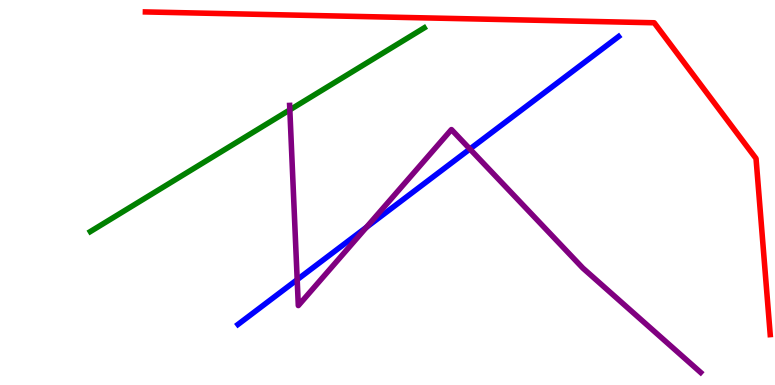[{'lines': ['blue', 'red'], 'intersections': []}, {'lines': ['green', 'red'], 'intersections': []}, {'lines': ['purple', 'red'], 'intersections': []}, {'lines': ['blue', 'green'], 'intersections': []}, {'lines': ['blue', 'purple'], 'intersections': [{'x': 3.83, 'y': 2.74}, {'x': 4.73, 'y': 4.1}, {'x': 6.06, 'y': 6.13}]}, {'lines': ['green', 'purple'], 'intersections': [{'x': 3.74, 'y': 7.15}]}]